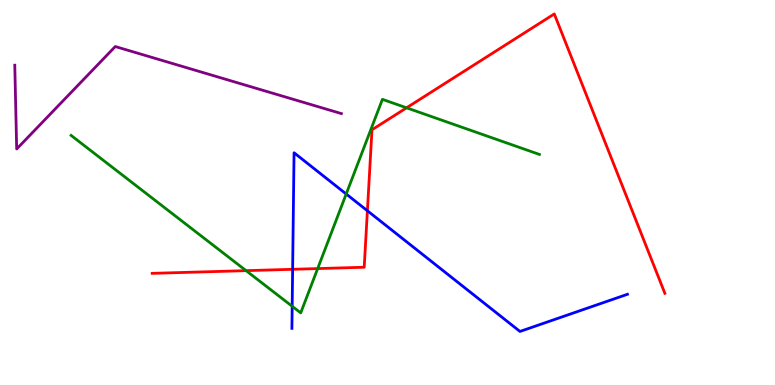[{'lines': ['blue', 'red'], 'intersections': [{'x': 3.78, 'y': 3.01}, {'x': 4.74, 'y': 4.53}]}, {'lines': ['green', 'red'], 'intersections': [{'x': 3.18, 'y': 2.97}, {'x': 4.1, 'y': 3.02}, {'x': 5.25, 'y': 7.2}]}, {'lines': ['purple', 'red'], 'intersections': []}, {'lines': ['blue', 'green'], 'intersections': [{'x': 3.77, 'y': 2.04}, {'x': 4.47, 'y': 4.96}]}, {'lines': ['blue', 'purple'], 'intersections': []}, {'lines': ['green', 'purple'], 'intersections': []}]